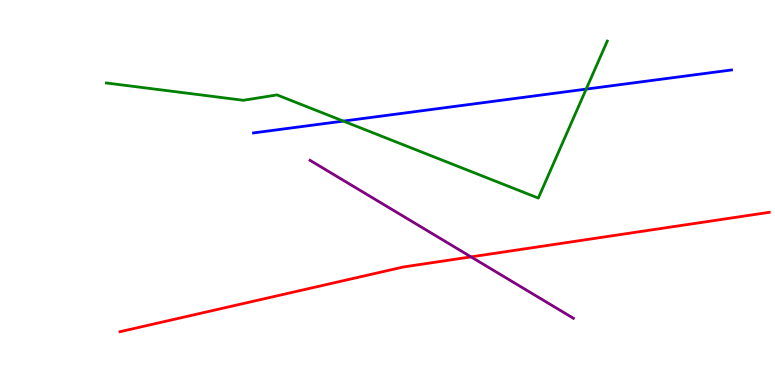[{'lines': ['blue', 'red'], 'intersections': []}, {'lines': ['green', 'red'], 'intersections': []}, {'lines': ['purple', 'red'], 'intersections': [{'x': 6.08, 'y': 3.33}]}, {'lines': ['blue', 'green'], 'intersections': [{'x': 4.43, 'y': 6.85}, {'x': 7.56, 'y': 7.69}]}, {'lines': ['blue', 'purple'], 'intersections': []}, {'lines': ['green', 'purple'], 'intersections': []}]